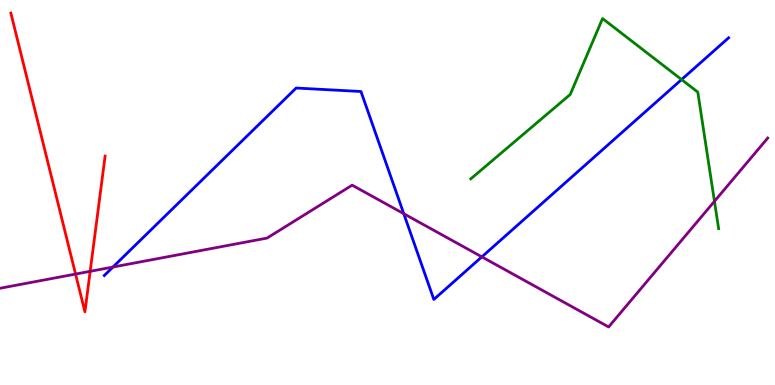[{'lines': ['blue', 'red'], 'intersections': []}, {'lines': ['green', 'red'], 'intersections': []}, {'lines': ['purple', 'red'], 'intersections': [{'x': 0.975, 'y': 2.88}, {'x': 1.16, 'y': 2.95}]}, {'lines': ['blue', 'green'], 'intersections': [{'x': 8.79, 'y': 7.93}]}, {'lines': ['blue', 'purple'], 'intersections': [{'x': 1.46, 'y': 3.06}, {'x': 5.21, 'y': 4.45}, {'x': 6.22, 'y': 3.33}]}, {'lines': ['green', 'purple'], 'intersections': [{'x': 9.22, 'y': 4.77}]}]